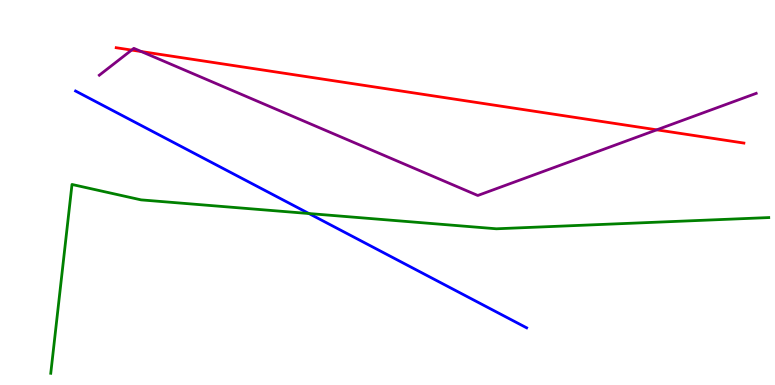[{'lines': ['blue', 'red'], 'intersections': []}, {'lines': ['green', 'red'], 'intersections': []}, {'lines': ['purple', 'red'], 'intersections': [{'x': 1.7, 'y': 8.7}, {'x': 1.82, 'y': 8.66}, {'x': 8.47, 'y': 6.63}]}, {'lines': ['blue', 'green'], 'intersections': [{'x': 3.99, 'y': 4.45}]}, {'lines': ['blue', 'purple'], 'intersections': []}, {'lines': ['green', 'purple'], 'intersections': []}]